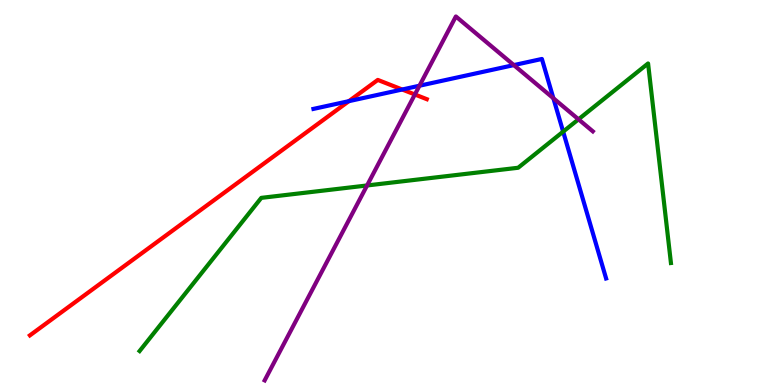[{'lines': ['blue', 'red'], 'intersections': [{'x': 4.5, 'y': 7.37}, {'x': 5.19, 'y': 7.68}]}, {'lines': ['green', 'red'], 'intersections': []}, {'lines': ['purple', 'red'], 'intersections': [{'x': 5.35, 'y': 7.55}]}, {'lines': ['blue', 'green'], 'intersections': [{'x': 7.27, 'y': 6.58}]}, {'lines': ['blue', 'purple'], 'intersections': [{'x': 5.41, 'y': 7.77}, {'x': 6.63, 'y': 8.31}, {'x': 7.14, 'y': 7.45}]}, {'lines': ['green', 'purple'], 'intersections': [{'x': 4.74, 'y': 5.18}, {'x': 7.46, 'y': 6.9}]}]